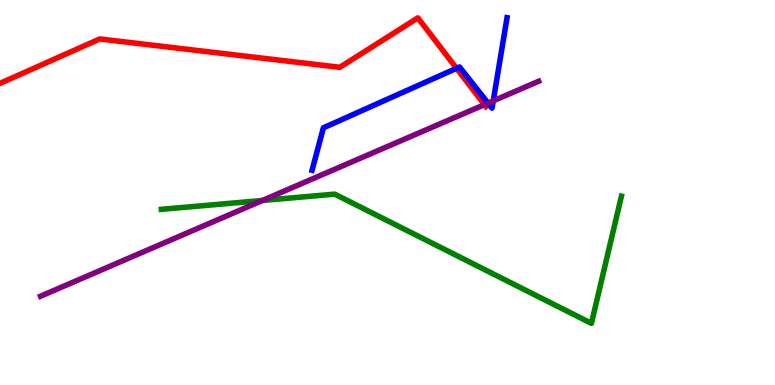[{'lines': ['blue', 'red'], 'intersections': [{'x': 5.89, 'y': 8.23}]}, {'lines': ['green', 'red'], 'intersections': []}, {'lines': ['purple', 'red'], 'intersections': [{'x': 6.25, 'y': 7.28}]}, {'lines': ['blue', 'green'], 'intersections': []}, {'lines': ['blue', 'purple'], 'intersections': [{'x': 6.3, 'y': 7.32}, {'x': 6.36, 'y': 7.38}]}, {'lines': ['green', 'purple'], 'intersections': [{'x': 3.39, 'y': 4.79}]}]